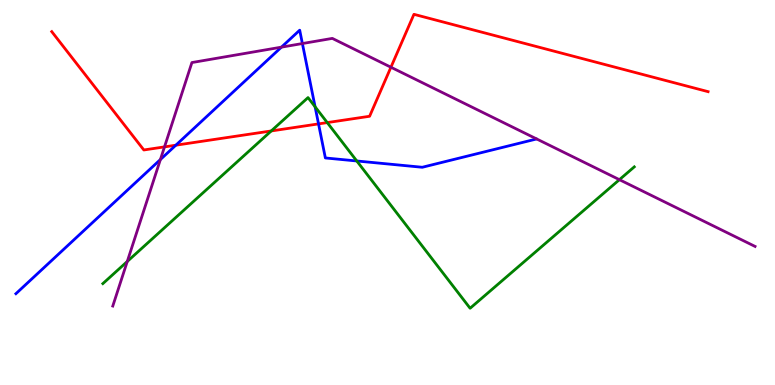[{'lines': ['blue', 'red'], 'intersections': [{'x': 2.27, 'y': 6.23}, {'x': 4.11, 'y': 6.78}]}, {'lines': ['green', 'red'], 'intersections': [{'x': 3.5, 'y': 6.6}, {'x': 4.22, 'y': 6.82}]}, {'lines': ['purple', 'red'], 'intersections': [{'x': 2.12, 'y': 6.18}, {'x': 5.04, 'y': 8.25}]}, {'lines': ['blue', 'green'], 'intersections': [{'x': 4.07, 'y': 7.23}, {'x': 4.6, 'y': 5.82}]}, {'lines': ['blue', 'purple'], 'intersections': [{'x': 2.07, 'y': 5.86}, {'x': 3.63, 'y': 8.78}, {'x': 3.9, 'y': 8.87}]}, {'lines': ['green', 'purple'], 'intersections': [{'x': 1.64, 'y': 3.21}, {'x': 7.99, 'y': 5.33}]}]